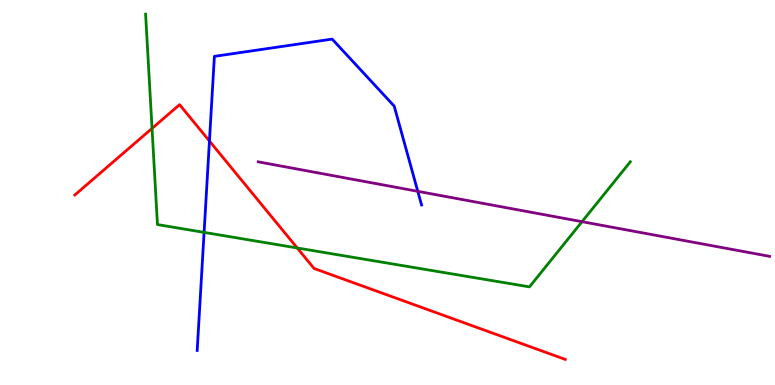[{'lines': ['blue', 'red'], 'intersections': [{'x': 2.7, 'y': 6.34}]}, {'lines': ['green', 'red'], 'intersections': [{'x': 1.96, 'y': 6.66}, {'x': 3.84, 'y': 3.56}]}, {'lines': ['purple', 'red'], 'intersections': []}, {'lines': ['blue', 'green'], 'intersections': [{'x': 2.63, 'y': 3.96}]}, {'lines': ['blue', 'purple'], 'intersections': [{'x': 5.39, 'y': 5.03}]}, {'lines': ['green', 'purple'], 'intersections': [{'x': 7.51, 'y': 4.24}]}]